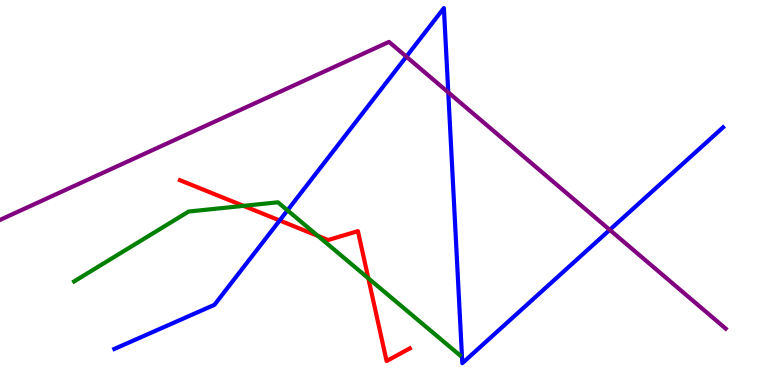[{'lines': ['blue', 'red'], 'intersections': [{'x': 3.61, 'y': 4.27}]}, {'lines': ['green', 'red'], 'intersections': [{'x': 3.14, 'y': 4.65}, {'x': 4.1, 'y': 3.87}, {'x': 4.75, 'y': 2.77}]}, {'lines': ['purple', 'red'], 'intersections': []}, {'lines': ['blue', 'green'], 'intersections': [{'x': 3.71, 'y': 4.54}]}, {'lines': ['blue', 'purple'], 'intersections': [{'x': 5.24, 'y': 8.53}, {'x': 5.78, 'y': 7.6}, {'x': 7.87, 'y': 4.03}]}, {'lines': ['green', 'purple'], 'intersections': []}]